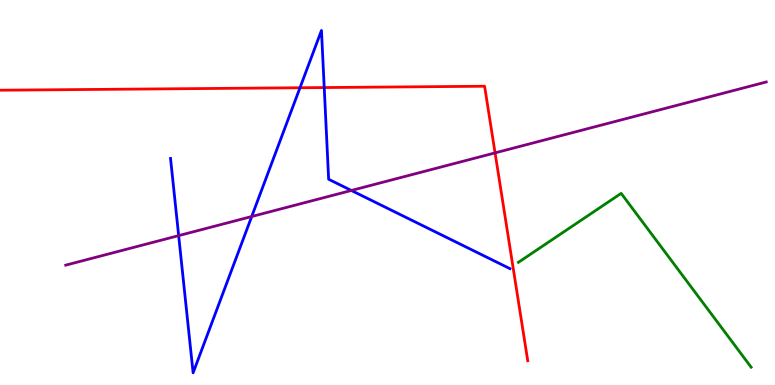[{'lines': ['blue', 'red'], 'intersections': [{'x': 3.87, 'y': 7.72}, {'x': 4.18, 'y': 7.73}]}, {'lines': ['green', 'red'], 'intersections': []}, {'lines': ['purple', 'red'], 'intersections': [{'x': 6.39, 'y': 6.03}]}, {'lines': ['blue', 'green'], 'intersections': []}, {'lines': ['blue', 'purple'], 'intersections': [{'x': 2.31, 'y': 3.88}, {'x': 3.25, 'y': 4.38}, {'x': 4.53, 'y': 5.05}]}, {'lines': ['green', 'purple'], 'intersections': []}]